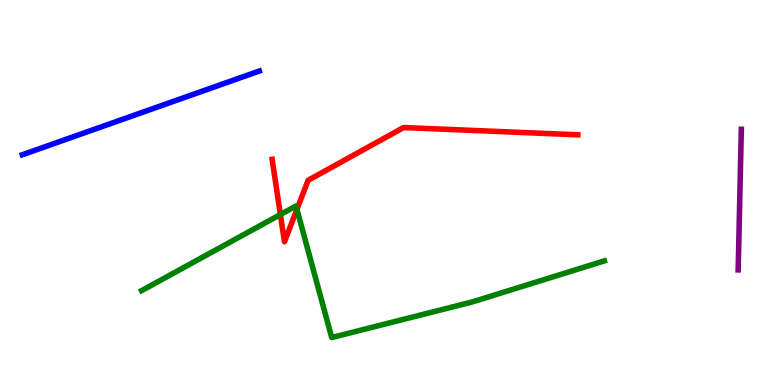[{'lines': ['blue', 'red'], 'intersections': []}, {'lines': ['green', 'red'], 'intersections': [{'x': 3.62, 'y': 4.43}, {'x': 3.83, 'y': 4.56}]}, {'lines': ['purple', 'red'], 'intersections': []}, {'lines': ['blue', 'green'], 'intersections': []}, {'lines': ['blue', 'purple'], 'intersections': []}, {'lines': ['green', 'purple'], 'intersections': []}]